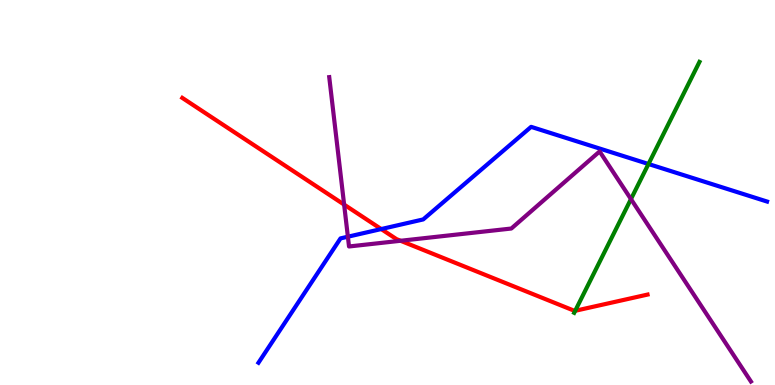[{'lines': ['blue', 'red'], 'intersections': [{'x': 4.92, 'y': 4.05}]}, {'lines': ['green', 'red'], 'intersections': [{'x': 7.42, 'y': 1.93}]}, {'lines': ['purple', 'red'], 'intersections': [{'x': 4.44, 'y': 4.69}, {'x': 5.17, 'y': 3.75}]}, {'lines': ['blue', 'green'], 'intersections': [{'x': 8.37, 'y': 5.74}]}, {'lines': ['blue', 'purple'], 'intersections': [{'x': 4.49, 'y': 3.85}]}, {'lines': ['green', 'purple'], 'intersections': [{'x': 8.14, 'y': 4.83}]}]